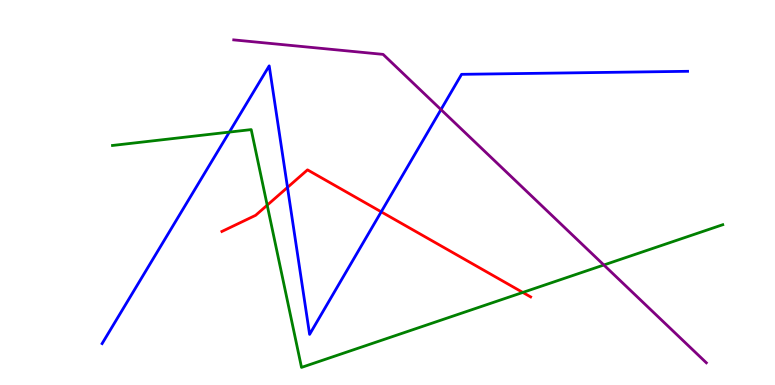[{'lines': ['blue', 'red'], 'intersections': [{'x': 3.71, 'y': 5.13}, {'x': 4.92, 'y': 4.5}]}, {'lines': ['green', 'red'], 'intersections': [{'x': 3.45, 'y': 4.67}, {'x': 6.75, 'y': 2.4}]}, {'lines': ['purple', 'red'], 'intersections': []}, {'lines': ['blue', 'green'], 'intersections': [{'x': 2.96, 'y': 6.57}]}, {'lines': ['blue', 'purple'], 'intersections': [{'x': 5.69, 'y': 7.15}]}, {'lines': ['green', 'purple'], 'intersections': [{'x': 7.79, 'y': 3.12}]}]